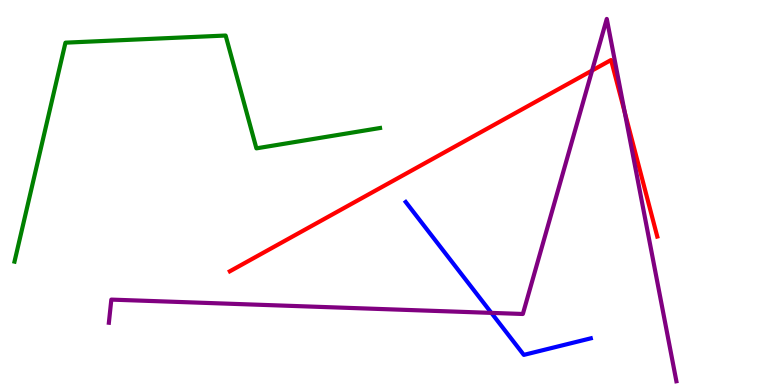[{'lines': ['blue', 'red'], 'intersections': []}, {'lines': ['green', 'red'], 'intersections': []}, {'lines': ['purple', 'red'], 'intersections': [{'x': 7.64, 'y': 8.17}, {'x': 8.06, 'y': 7.09}]}, {'lines': ['blue', 'green'], 'intersections': []}, {'lines': ['blue', 'purple'], 'intersections': [{'x': 6.34, 'y': 1.87}]}, {'lines': ['green', 'purple'], 'intersections': []}]